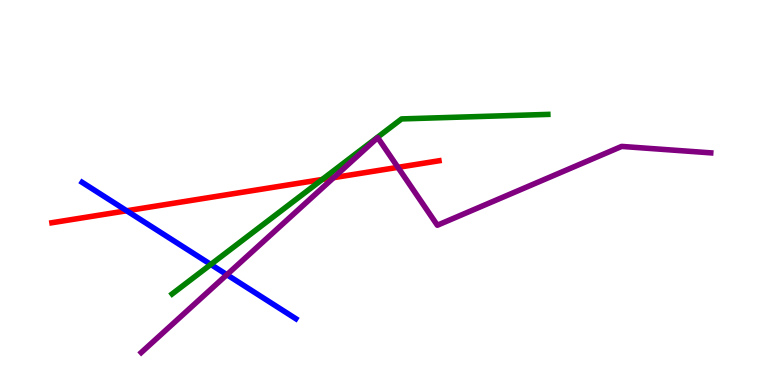[{'lines': ['blue', 'red'], 'intersections': [{'x': 1.63, 'y': 4.53}]}, {'lines': ['green', 'red'], 'intersections': [{'x': 4.16, 'y': 5.34}]}, {'lines': ['purple', 'red'], 'intersections': [{'x': 4.31, 'y': 5.39}, {'x': 5.13, 'y': 5.65}]}, {'lines': ['blue', 'green'], 'intersections': [{'x': 2.72, 'y': 3.13}]}, {'lines': ['blue', 'purple'], 'intersections': [{'x': 2.93, 'y': 2.86}]}, {'lines': ['green', 'purple'], 'intersections': []}]